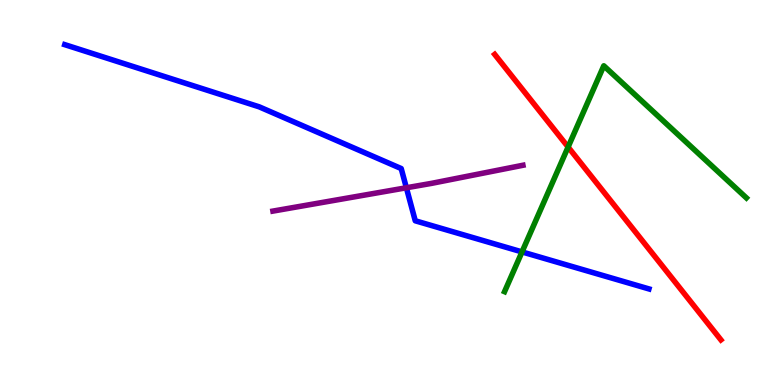[{'lines': ['blue', 'red'], 'intersections': []}, {'lines': ['green', 'red'], 'intersections': [{'x': 7.33, 'y': 6.18}]}, {'lines': ['purple', 'red'], 'intersections': []}, {'lines': ['blue', 'green'], 'intersections': [{'x': 6.74, 'y': 3.46}]}, {'lines': ['blue', 'purple'], 'intersections': [{'x': 5.24, 'y': 5.12}]}, {'lines': ['green', 'purple'], 'intersections': []}]